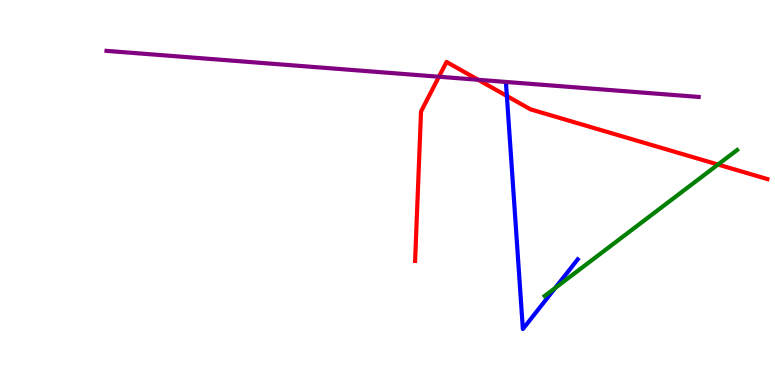[{'lines': ['blue', 'red'], 'intersections': [{'x': 6.54, 'y': 7.51}]}, {'lines': ['green', 'red'], 'intersections': [{'x': 9.26, 'y': 5.73}]}, {'lines': ['purple', 'red'], 'intersections': [{'x': 5.66, 'y': 8.01}, {'x': 6.17, 'y': 7.93}]}, {'lines': ['blue', 'green'], 'intersections': [{'x': 7.16, 'y': 2.52}]}, {'lines': ['blue', 'purple'], 'intersections': []}, {'lines': ['green', 'purple'], 'intersections': []}]